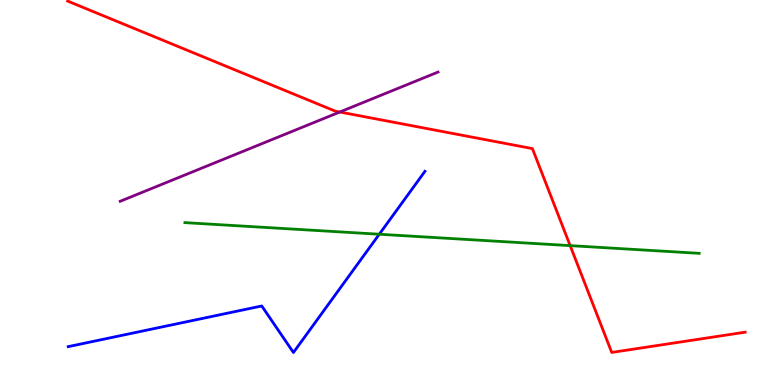[{'lines': ['blue', 'red'], 'intersections': []}, {'lines': ['green', 'red'], 'intersections': [{'x': 7.36, 'y': 3.62}]}, {'lines': ['purple', 'red'], 'intersections': [{'x': 4.38, 'y': 7.09}]}, {'lines': ['blue', 'green'], 'intersections': [{'x': 4.89, 'y': 3.92}]}, {'lines': ['blue', 'purple'], 'intersections': []}, {'lines': ['green', 'purple'], 'intersections': []}]